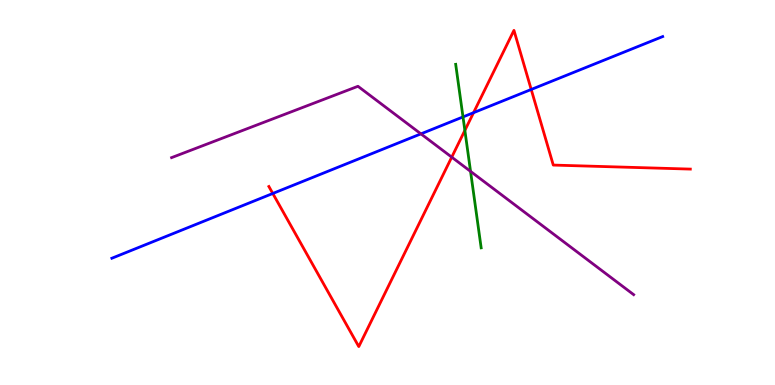[{'lines': ['blue', 'red'], 'intersections': [{'x': 3.52, 'y': 4.97}, {'x': 6.11, 'y': 7.07}, {'x': 6.85, 'y': 7.68}]}, {'lines': ['green', 'red'], 'intersections': [{'x': 6.0, 'y': 6.61}]}, {'lines': ['purple', 'red'], 'intersections': [{'x': 5.83, 'y': 5.92}]}, {'lines': ['blue', 'green'], 'intersections': [{'x': 5.97, 'y': 6.96}]}, {'lines': ['blue', 'purple'], 'intersections': [{'x': 5.43, 'y': 6.52}]}, {'lines': ['green', 'purple'], 'intersections': [{'x': 6.07, 'y': 5.55}]}]